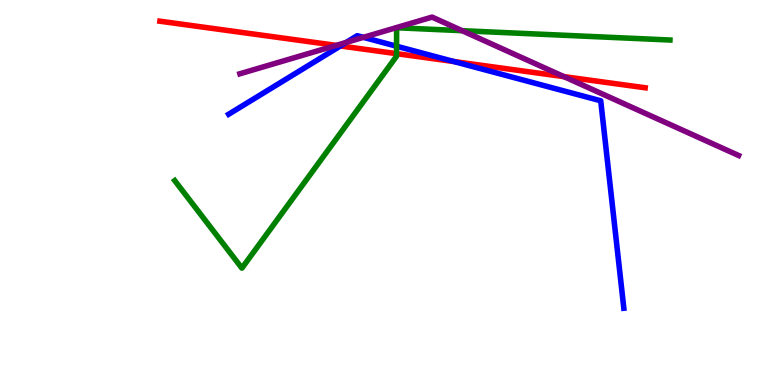[{'lines': ['blue', 'red'], 'intersections': [{'x': 4.39, 'y': 8.81}, {'x': 5.86, 'y': 8.4}]}, {'lines': ['green', 'red'], 'intersections': [{'x': 5.12, 'y': 8.61}]}, {'lines': ['purple', 'red'], 'intersections': [{'x': 4.34, 'y': 8.82}, {'x': 7.28, 'y': 8.01}]}, {'lines': ['blue', 'green'], 'intersections': [{'x': 5.12, 'y': 8.8}]}, {'lines': ['blue', 'purple'], 'intersections': [{'x': 4.47, 'y': 8.9}, {'x': 4.69, 'y': 9.03}]}, {'lines': ['green', 'purple'], 'intersections': [{'x': 5.96, 'y': 9.2}]}]